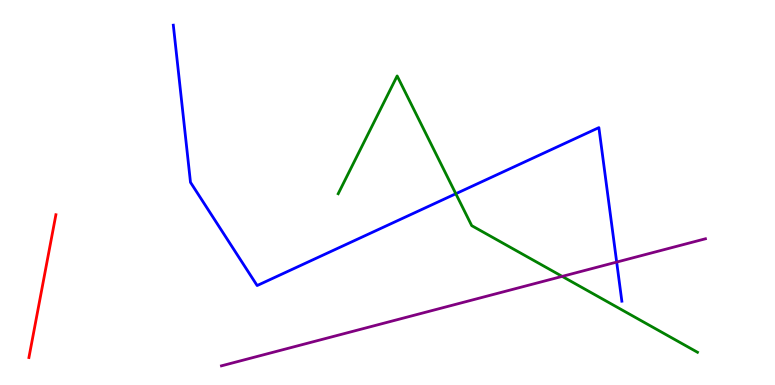[{'lines': ['blue', 'red'], 'intersections': []}, {'lines': ['green', 'red'], 'intersections': []}, {'lines': ['purple', 'red'], 'intersections': []}, {'lines': ['blue', 'green'], 'intersections': [{'x': 5.88, 'y': 4.97}]}, {'lines': ['blue', 'purple'], 'intersections': [{'x': 7.96, 'y': 3.19}]}, {'lines': ['green', 'purple'], 'intersections': [{'x': 7.25, 'y': 2.82}]}]